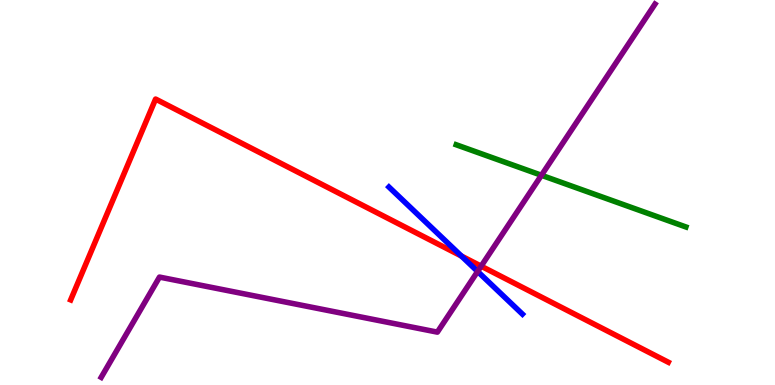[{'lines': ['blue', 'red'], 'intersections': [{'x': 5.95, 'y': 3.35}]}, {'lines': ['green', 'red'], 'intersections': []}, {'lines': ['purple', 'red'], 'intersections': [{'x': 6.21, 'y': 3.09}]}, {'lines': ['blue', 'green'], 'intersections': []}, {'lines': ['blue', 'purple'], 'intersections': [{'x': 6.16, 'y': 2.95}]}, {'lines': ['green', 'purple'], 'intersections': [{'x': 6.99, 'y': 5.45}]}]